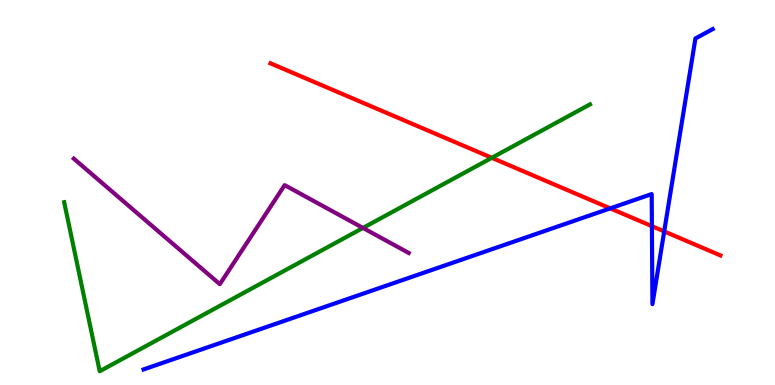[{'lines': ['blue', 'red'], 'intersections': [{'x': 7.87, 'y': 4.59}, {'x': 8.41, 'y': 4.13}, {'x': 8.57, 'y': 3.99}]}, {'lines': ['green', 'red'], 'intersections': [{'x': 6.35, 'y': 5.9}]}, {'lines': ['purple', 'red'], 'intersections': []}, {'lines': ['blue', 'green'], 'intersections': []}, {'lines': ['blue', 'purple'], 'intersections': []}, {'lines': ['green', 'purple'], 'intersections': [{'x': 4.68, 'y': 4.08}]}]